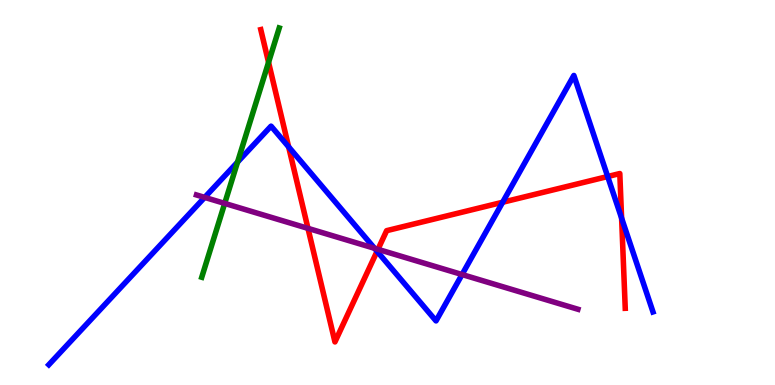[{'lines': ['blue', 'red'], 'intersections': [{'x': 3.72, 'y': 6.19}, {'x': 4.87, 'y': 3.47}, {'x': 6.49, 'y': 4.75}, {'x': 7.84, 'y': 5.42}, {'x': 8.02, 'y': 4.33}]}, {'lines': ['green', 'red'], 'intersections': [{'x': 3.47, 'y': 8.38}]}, {'lines': ['purple', 'red'], 'intersections': [{'x': 3.97, 'y': 4.07}, {'x': 4.88, 'y': 3.52}]}, {'lines': ['blue', 'green'], 'intersections': [{'x': 3.06, 'y': 5.79}]}, {'lines': ['blue', 'purple'], 'intersections': [{'x': 2.64, 'y': 4.87}, {'x': 4.83, 'y': 3.55}, {'x': 5.96, 'y': 2.87}]}, {'lines': ['green', 'purple'], 'intersections': [{'x': 2.9, 'y': 4.72}]}]